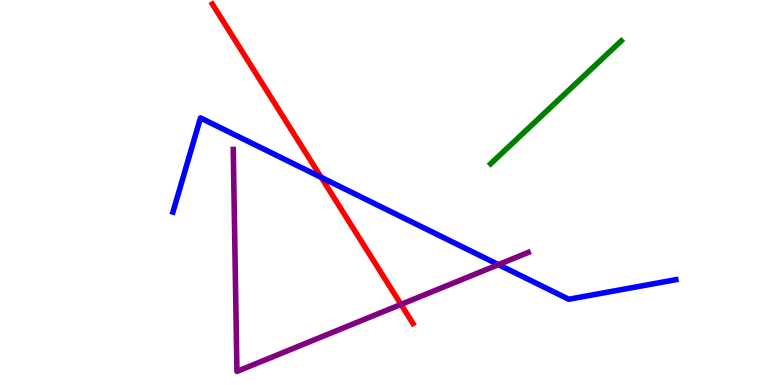[{'lines': ['blue', 'red'], 'intersections': [{'x': 4.14, 'y': 5.39}]}, {'lines': ['green', 'red'], 'intersections': []}, {'lines': ['purple', 'red'], 'intersections': [{'x': 5.17, 'y': 2.09}]}, {'lines': ['blue', 'green'], 'intersections': []}, {'lines': ['blue', 'purple'], 'intersections': [{'x': 6.43, 'y': 3.13}]}, {'lines': ['green', 'purple'], 'intersections': []}]